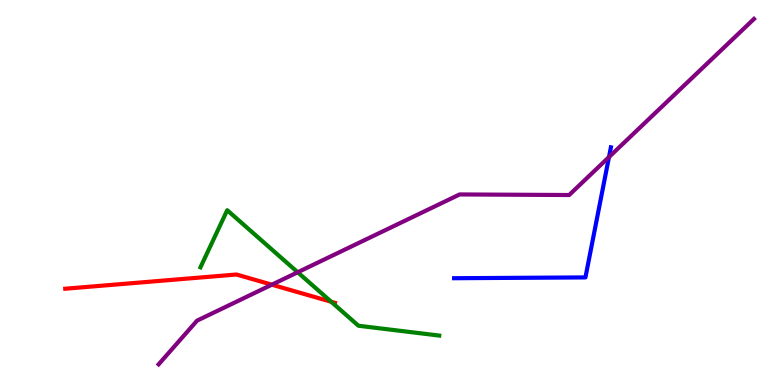[{'lines': ['blue', 'red'], 'intersections': []}, {'lines': ['green', 'red'], 'intersections': [{'x': 4.27, 'y': 2.16}]}, {'lines': ['purple', 'red'], 'intersections': [{'x': 3.51, 'y': 2.61}]}, {'lines': ['blue', 'green'], 'intersections': []}, {'lines': ['blue', 'purple'], 'intersections': [{'x': 7.86, 'y': 5.92}]}, {'lines': ['green', 'purple'], 'intersections': [{'x': 3.84, 'y': 2.93}]}]